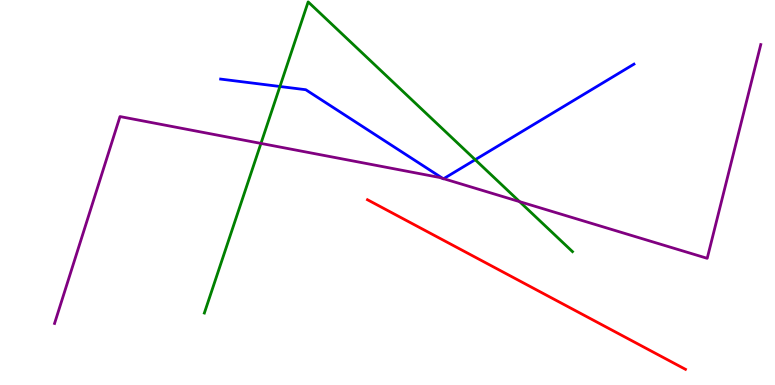[{'lines': ['blue', 'red'], 'intersections': []}, {'lines': ['green', 'red'], 'intersections': []}, {'lines': ['purple', 'red'], 'intersections': []}, {'lines': ['blue', 'green'], 'intersections': [{'x': 3.61, 'y': 7.75}, {'x': 6.13, 'y': 5.85}]}, {'lines': ['blue', 'purple'], 'intersections': [{'x': 5.71, 'y': 5.37}, {'x': 5.72, 'y': 5.36}]}, {'lines': ['green', 'purple'], 'intersections': [{'x': 3.37, 'y': 6.27}, {'x': 6.7, 'y': 4.76}]}]